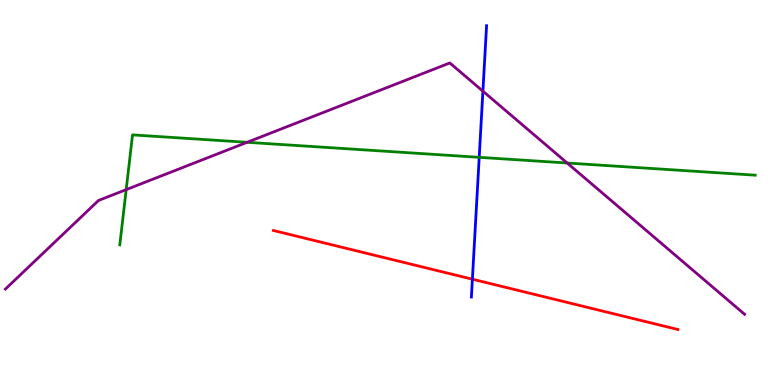[{'lines': ['blue', 'red'], 'intersections': [{'x': 6.1, 'y': 2.75}]}, {'lines': ['green', 'red'], 'intersections': []}, {'lines': ['purple', 'red'], 'intersections': []}, {'lines': ['blue', 'green'], 'intersections': [{'x': 6.18, 'y': 5.91}]}, {'lines': ['blue', 'purple'], 'intersections': [{'x': 6.23, 'y': 7.63}]}, {'lines': ['green', 'purple'], 'intersections': [{'x': 1.63, 'y': 5.07}, {'x': 3.19, 'y': 6.3}, {'x': 7.32, 'y': 5.77}]}]